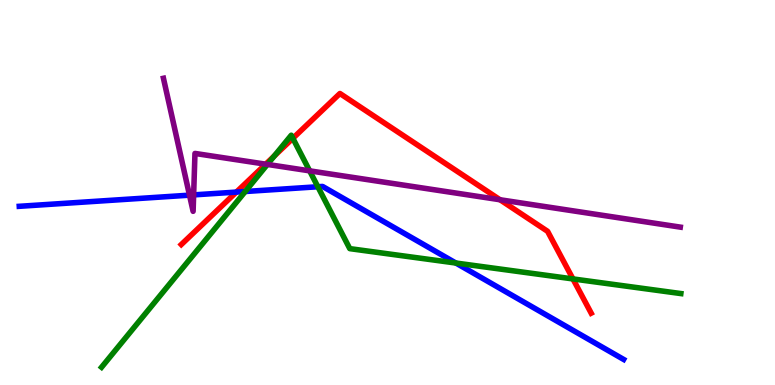[{'lines': ['blue', 'red'], 'intersections': [{'x': 3.05, 'y': 5.01}]}, {'lines': ['green', 'red'], 'intersections': [{'x': 3.54, 'y': 5.95}, {'x': 3.78, 'y': 6.41}, {'x': 7.39, 'y': 2.76}]}, {'lines': ['purple', 'red'], 'intersections': [{'x': 3.43, 'y': 5.74}, {'x': 6.45, 'y': 4.81}]}, {'lines': ['blue', 'green'], 'intersections': [{'x': 3.16, 'y': 5.03}, {'x': 4.1, 'y': 5.15}, {'x': 5.88, 'y': 3.17}]}, {'lines': ['blue', 'purple'], 'intersections': [{'x': 2.45, 'y': 4.93}, {'x': 2.5, 'y': 4.94}]}, {'lines': ['green', 'purple'], 'intersections': [{'x': 3.45, 'y': 5.73}, {'x': 4.0, 'y': 5.56}]}]